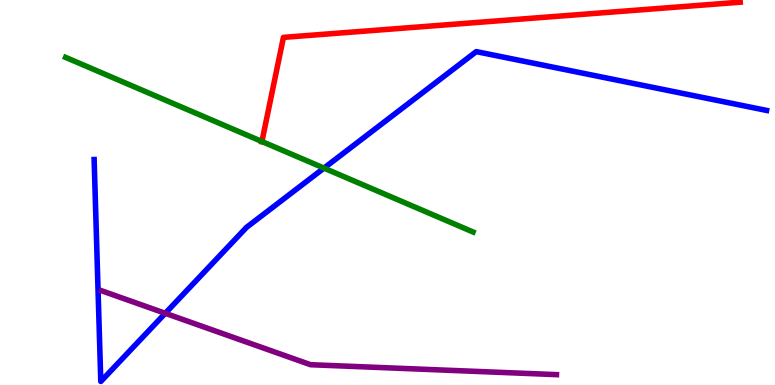[{'lines': ['blue', 'red'], 'intersections': []}, {'lines': ['green', 'red'], 'intersections': [{'x': 3.38, 'y': 6.32}]}, {'lines': ['purple', 'red'], 'intersections': []}, {'lines': ['blue', 'green'], 'intersections': [{'x': 4.18, 'y': 5.63}]}, {'lines': ['blue', 'purple'], 'intersections': [{'x': 2.13, 'y': 1.86}]}, {'lines': ['green', 'purple'], 'intersections': []}]